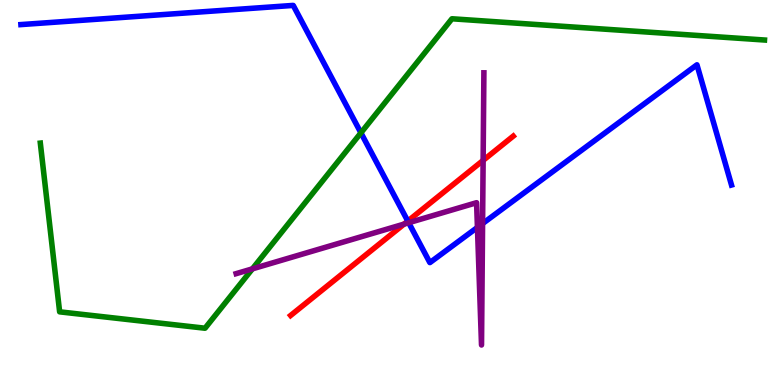[{'lines': ['blue', 'red'], 'intersections': [{'x': 5.26, 'y': 4.26}]}, {'lines': ['green', 'red'], 'intersections': []}, {'lines': ['purple', 'red'], 'intersections': [{'x': 5.21, 'y': 4.18}, {'x': 6.23, 'y': 5.83}]}, {'lines': ['blue', 'green'], 'intersections': [{'x': 4.66, 'y': 6.55}]}, {'lines': ['blue', 'purple'], 'intersections': [{'x': 5.27, 'y': 4.21}, {'x': 6.16, 'y': 4.09}, {'x': 6.23, 'y': 4.19}]}, {'lines': ['green', 'purple'], 'intersections': [{'x': 3.26, 'y': 3.02}]}]